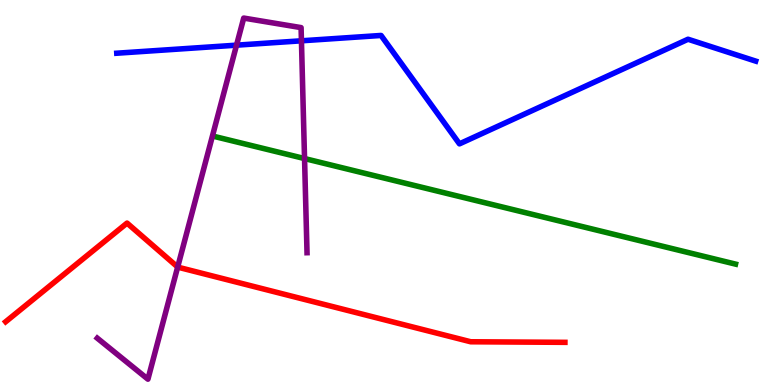[{'lines': ['blue', 'red'], 'intersections': []}, {'lines': ['green', 'red'], 'intersections': []}, {'lines': ['purple', 'red'], 'intersections': [{'x': 2.29, 'y': 3.06}]}, {'lines': ['blue', 'green'], 'intersections': []}, {'lines': ['blue', 'purple'], 'intersections': [{'x': 3.05, 'y': 8.83}, {'x': 3.89, 'y': 8.94}]}, {'lines': ['green', 'purple'], 'intersections': [{'x': 3.93, 'y': 5.88}]}]